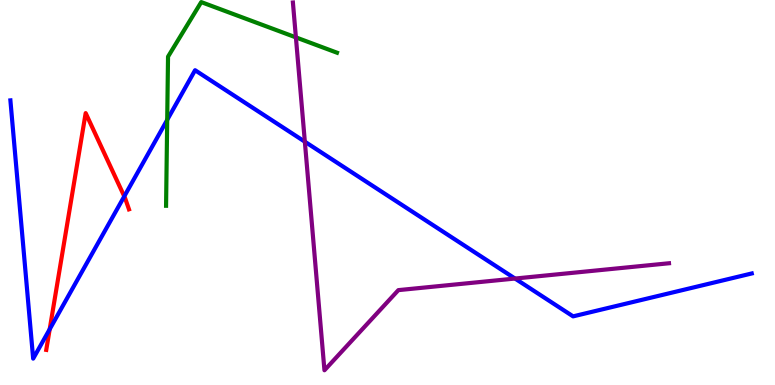[{'lines': ['blue', 'red'], 'intersections': [{'x': 0.641, 'y': 1.45}, {'x': 1.6, 'y': 4.9}]}, {'lines': ['green', 'red'], 'intersections': []}, {'lines': ['purple', 'red'], 'intersections': []}, {'lines': ['blue', 'green'], 'intersections': [{'x': 2.16, 'y': 6.89}]}, {'lines': ['blue', 'purple'], 'intersections': [{'x': 3.93, 'y': 6.32}, {'x': 6.65, 'y': 2.77}]}, {'lines': ['green', 'purple'], 'intersections': [{'x': 3.82, 'y': 9.03}]}]